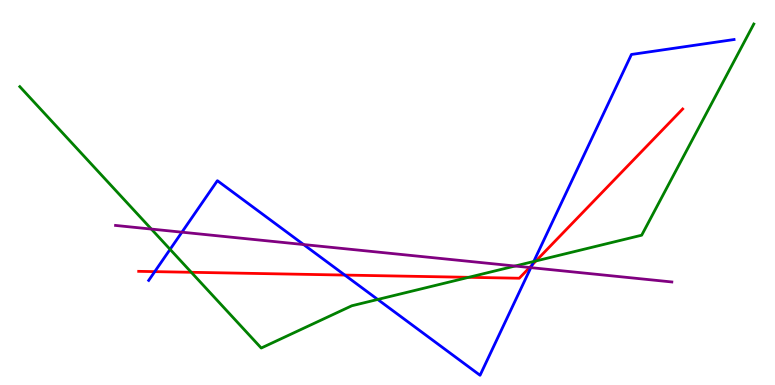[{'lines': ['blue', 'red'], 'intersections': [{'x': 2.0, 'y': 2.94}, {'x': 4.45, 'y': 2.86}, {'x': 6.87, 'y': 3.12}]}, {'lines': ['green', 'red'], 'intersections': [{'x': 2.47, 'y': 2.93}, {'x': 6.05, 'y': 2.8}, {'x': 6.92, 'y': 3.22}]}, {'lines': ['purple', 'red'], 'intersections': [{'x': 6.83, 'y': 3.05}]}, {'lines': ['blue', 'green'], 'intersections': [{'x': 2.19, 'y': 3.52}, {'x': 4.87, 'y': 2.22}, {'x': 6.89, 'y': 3.21}]}, {'lines': ['blue', 'purple'], 'intersections': [{'x': 2.35, 'y': 3.97}, {'x': 3.92, 'y': 3.65}, {'x': 6.85, 'y': 3.05}]}, {'lines': ['green', 'purple'], 'intersections': [{'x': 1.95, 'y': 4.05}, {'x': 6.65, 'y': 3.09}]}]